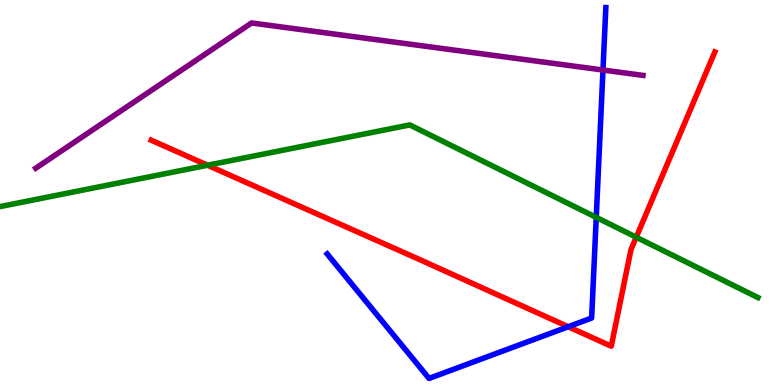[{'lines': ['blue', 'red'], 'intersections': [{'x': 7.33, 'y': 1.51}]}, {'lines': ['green', 'red'], 'intersections': [{'x': 2.68, 'y': 5.71}, {'x': 8.21, 'y': 3.84}]}, {'lines': ['purple', 'red'], 'intersections': []}, {'lines': ['blue', 'green'], 'intersections': [{'x': 7.69, 'y': 4.35}]}, {'lines': ['blue', 'purple'], 'intersections': [{'x': 7.78, 'y': 8.18}]}, {'lines': ['green', 'purple'], 'intersections': []}]